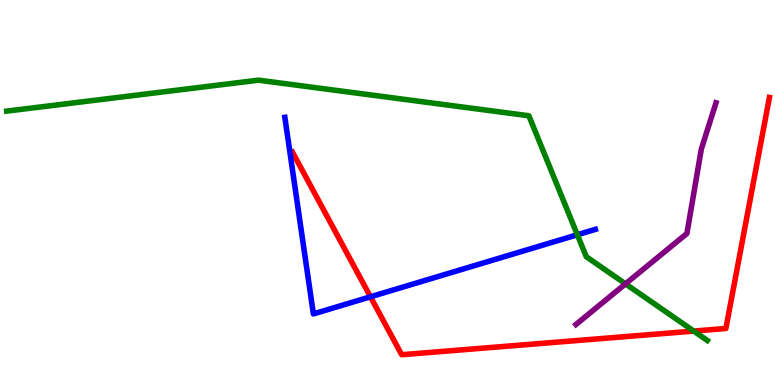[{'lines': ['blue', 'red'], 'intersections': [{'x': 4.78, 'y': 2.29}]}, {'lines': ['green', 'red'], 'intersections': [{'x': 8.95, 'y': 1.4}]}, {'lines': ['purple', 'red'], 'intersections': []}, {'lines': ['blue', 'green'], 'intersections': [{'x': 7.45, 'y': 3.9}]}, {'lines': ['blue', 'purple'], 'intersections': []}, {'lines': ['green', 'purple'], 'intersections': [{'x': 8.07, 'y': 2.63}]}]